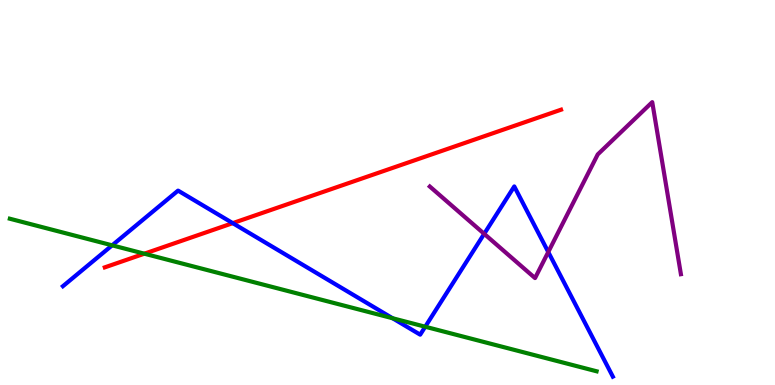[{'lines': ['blue', 'red'], 'intersections': [{'x': 3.0, 'y': 4.2}]}, {'lines': ['green', 'red'], 'intersections': [{'x': 1.86, 'y': 3.41}]}, {'lines': ['purple', 'red'], 'intersections': []}, {'lines': ['blue', 'green'], 'intersections': [{'x': 1.45, 'y': 3.63}, {'x': 5.07, 'y': 1.73}, {'x': 5.49, 'y': 1.51}]}, {'lines': ['blue', 'purple'], 'intersections': [{'x': 6.25, 'y': 3.93}, {'x': 7.07, 'y': 3.45}]}, {'lines': ['green', 'purple'], 'intersections': []}]